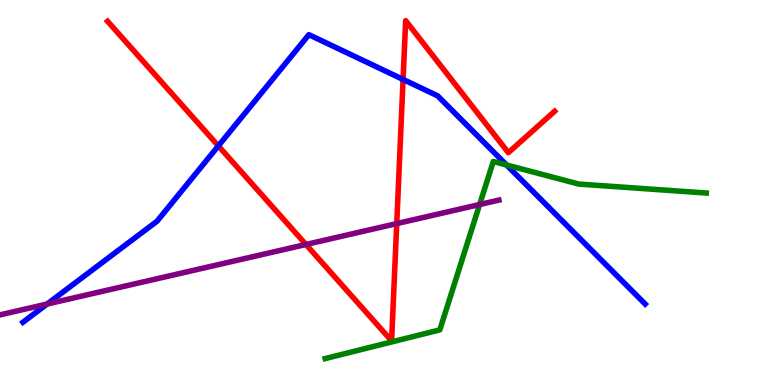[{'lines': ['blue', 'red'], 'intersections': [{'x': 2.82, 'y': 6.21}, {'x': 5.2, 'y': 7.94}]}, {'lines': ['green', 'red'], 'intersections': []}, {'lines': ['purple', 'red'], 'intersections': [{'x': 3.95, 'y': 3.65}, {'x': 5.12, 'y': 4.19}]}, {'lines': ['blue', 'green'], 'intersections': [{'x': 6.54, 'y': 5.71}]}, {'lines': ['blue', 'purple'], 'intersections': [{'x': 0.608, 'y': 2.1}]}, {'lines': ['green', 'purple'], 'intersections': [{'x': 6.19, 'y': 4.69}]}]